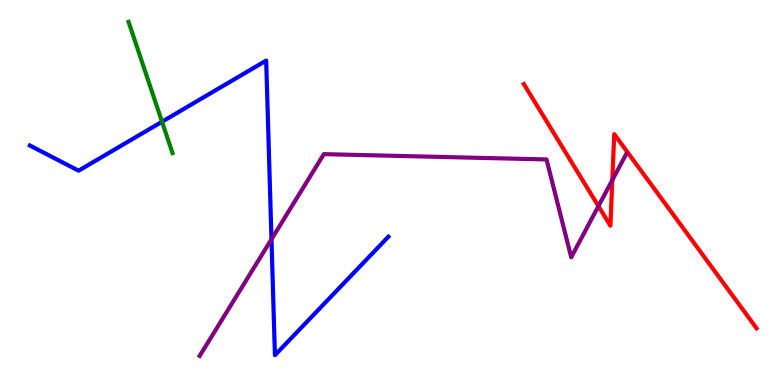[{'lines': ['blue', 'red'], 'intersections': []}, {'lines': ['green', 'red'], 'intersections': []}, {'lines': ['purple', 'red'], 'intersections': [{'x': 7.72, 'y': 4.65}, {'x': 7.9, 'y': 5.32}]}, {'lines': ['blue', 'green'], 'intersections': [{'x': 2.09, 'y': 6.84}]}, {'lines': ['blue', 'purple'], 'intersections': [{'x': 3.5, 'y': 3.79}]}, {'lines': ['green', 'purple'], 'intersections': []}]